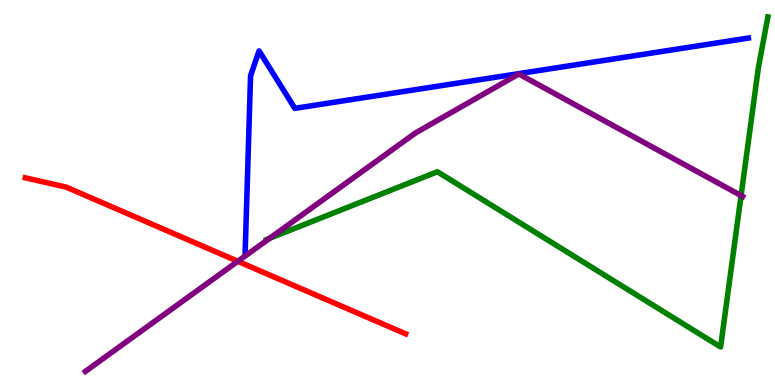[{'lines': ['blue', 'red'], 'intersections': []}, {'lines': ['green', 'red'], 'intersections': []}, {'lines': ['purple', 'red'], 'intersections': [{'x': 3.07, 'y': 3.21}]}, {'lines': ['blue', 'green'], 'intersections': []}, {'lines': ['blue', 'purple'], 'intersections': []}, {'lines': ['green', 'purple'], 'intersections': [{'x': 3.48, 'y': 3.81}, {'x': 9.56, 'y': 4.92}]}]